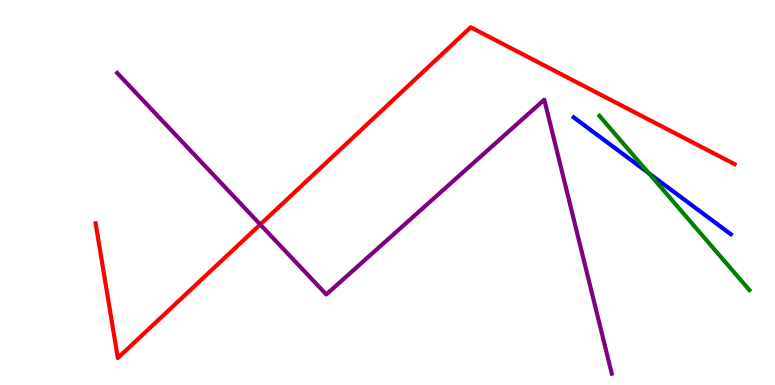[{'lines': ['blue', 'red'], 'intersections': []}, {'lines': ['green', 'red'], 'intersections': []}, {'lines': ['purple', 'red'], 'intersections': [{'x': 3.36, 'y': 4.17}]}, {'lines': ['blue', 'green'], 'intersections': [{'x': 8.37, 'y': 5.5}]}, {'lines': ['blue', 'purple'], 'intersections': []}, {'lines': ['green', 'purple'], 'intersections': []}]